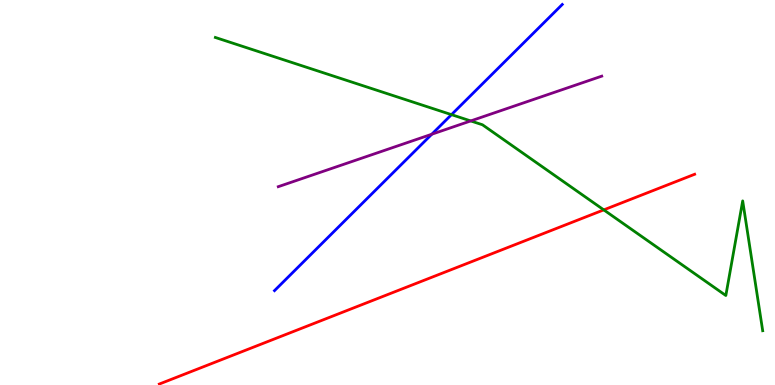[{'lines': ['blue', 'red'], 'intersections': []}, {'lines': ['green', 'red'], 'intersections': [{'x': 7.79, 'y': 4.55}]}, {'lines': ['purple', 'red'], 'intersections': []}, {'lines': ['blue', 'green'], 'intersections': [{'x': 5.83, 'y': 7.02}]}, {'lines': ['blue', 'purple'], 'intersections': [{'x': 5.57, 'y': 6.51}]}, {'lines': ['green', 'purple'], 'intersections': [{'x': 6.07, 'y': 6.86}]}]